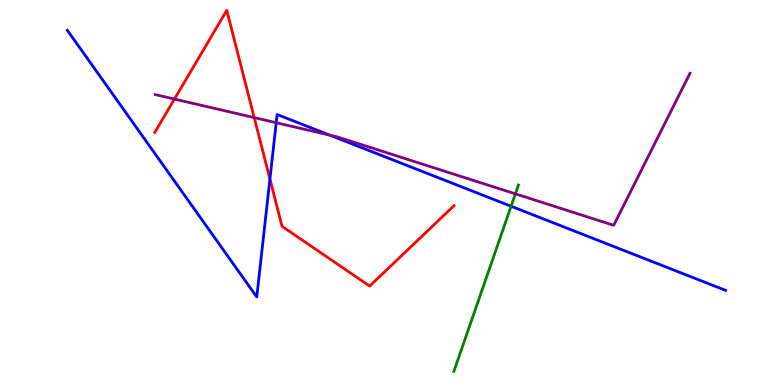[{'lines': ['blue', 'red'], 'intersections': [{'x': 3.48, 'y': 5.35}]}, {'lines': ['green', 'red'], 'intersections': []}, {'lines': ['purple', 'red'], 'intersections': [{'x': 2.25, 'y': 7.43}, {'x': 3.28, 'y': 6.95}]}, {'lines': ['blue', 'green'], 'intersections': [{'x': 6.59, 'y': 4.64}]}, {'lines': ['blue', 'purple'], 'intersections': [{'x': 3.56, 'y': 6.81}, {'x': 4.26, 'y': 6.49}]}, {'lines': ['green', 'purple'], 'intersections': [{'x': 6.65, 'y': 4.96}]}]